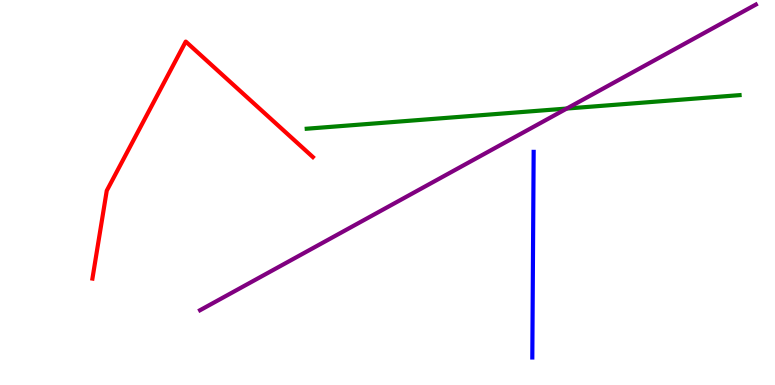[{'lines': ['blue', 'red'], 'intersections': []}, {'lines': ['green', 'red'], 'intersections': []}, {'lines': ['purple', 'red'], 'intersections': []}, {'lines': ['blue', 'green'], 'intersections': []}, {'lines': ['blue', 'purple'], 'intersections': []}, {'lines': ['green', 'purple'], 'intersections': [{'x': 7.31, 'y': 7.18}]}]